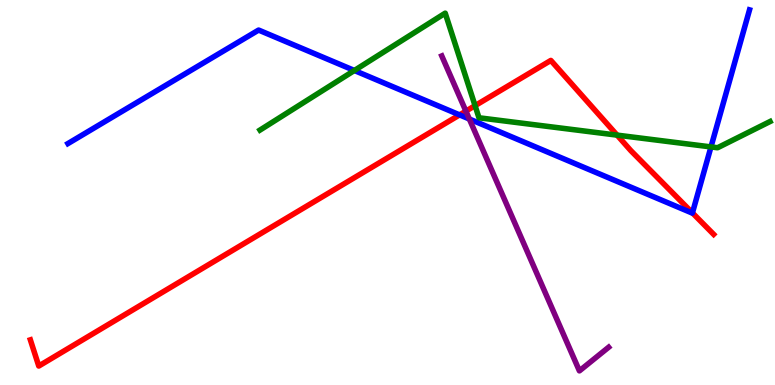[{'lines': ['blue', 'red'], 'intersections': [{'x': 5.93, 'y': 7.02}, {'x': 8.93, 'y': 4.47}]}, {'lines': ['green', 'red'], 'intersections': [{'x': 6.13, 'y': 7.26}, {'x': 7.96, 'y': 6.49}]}, {'lines': ['purple', 'red'], 'intersections': [{'x': 6.01, 'y': 7.11}]}, {'lines': ['blue', 'green'], 'intersections': [{'x': 4.57, 'y': 8.17}, {'x': 9.17, 'y': 6.18}]}, {'lines': ['blue', 'purple'], 'intersections': [{'x': 6.06, 'y': 6.91}]}, {'lines': ['green', 'purple'], 'intersections': []}]